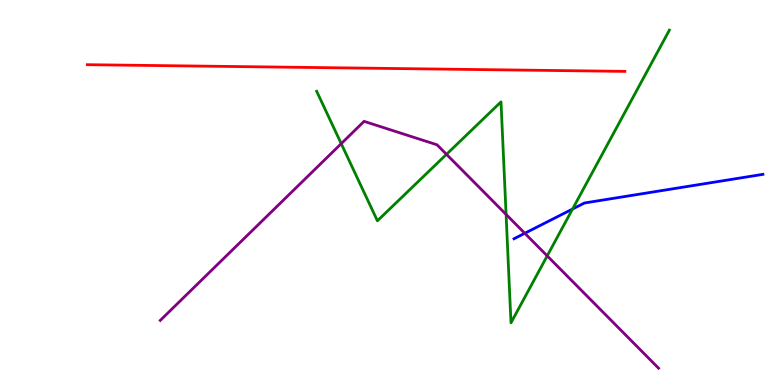[{'lines': ['blue', 'red'], 'intersections': []}, {'lines': ['green', 'red'], 'intersections': []}, {'lines': ['purple', 'red'], 'intersections': []}, {'lines': ['blue', 'green'], 'intersections': [{'x': 7.39, 'y': 4.57}]}, {'lines': ['blue', 'purple'], 'intersections': [{'x': 6.77, 'y': 3.94}]}, {'lines': ['green', 'purple'], 'intersections': [{'x': 4.4, 'y': 6.27}, {'x': 5.76, 'y': 5.99}, {'x': 6.53, 'y': 4.43}, {'x': 7.06, 'y': 3.35}]}]